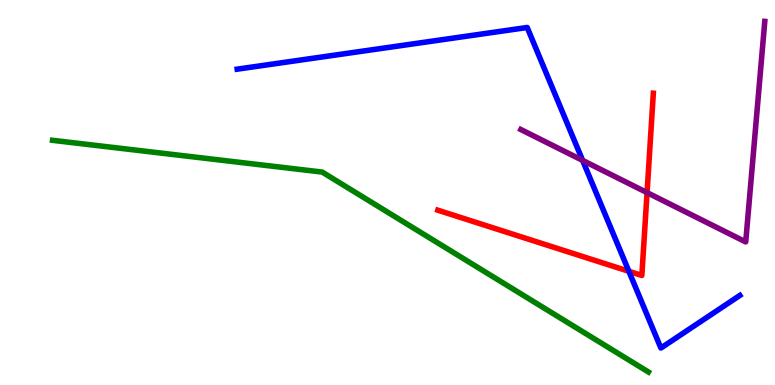[{'lines': ['blue', 'red'], 'intersections': [{'x': 8.11, 'y': 2.95}]}, {'lines': ['green', 'red'], 'intersections': []}, {'lines': ['purple', 'red'], 'intersections': [{'x': 8.35, 'y': 5.0}]}, {'lines': ['blue', 'green'], 'intersections': []}, {'lines': ['blue', 'purple'], 'intersections': [{'x': 7.52, 'y': 5.83}]}, {'lines': ['green', 'purple'], 'intersections': []}]